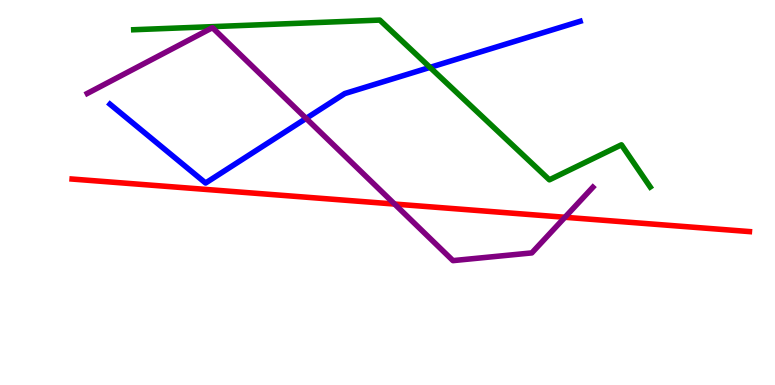[{'lines': ['blue', 'red'], 'intersections': []}, {'lines': ['green', 'red'], 'intersections': []}, {'lines': ['purple', 'red'], 'intersections': [{'x': 5.09, 'y': 4.7}, {'x': 7.29, 'y': 4.36}]}, {'lines': ['blue', 'green'], 'intersections': [{'x': 5.55, 'y': 8.25}]}, {'lines': ['blue', 'purple'], 'intersections': [{'x': 3.95, 'y': 6.92}]}, {'lines': ['green', 'purple'], 'intersections': []}]